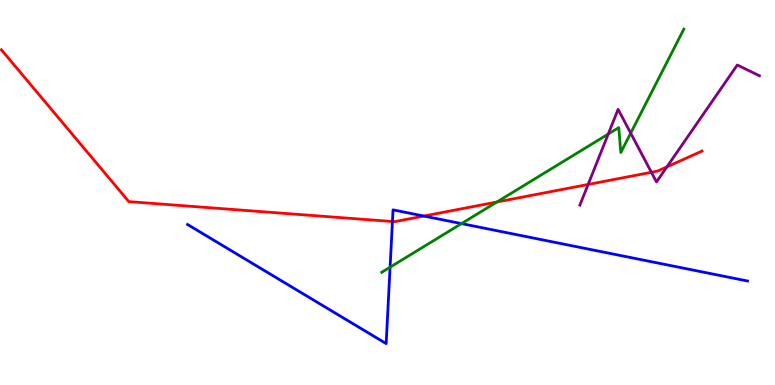[{'lines': ['blue', 'red'], 'intersections': [{'x': 5.06, 'y': 4.25}, {'x': 5.47, 'y': 4.39}]}, {'lines': ['green', 'red'], 'intersections': [{'x': 6.41, 'y': 4.75}]}, {'lines': ['purple', 'red'], 'intersections': [{'x': 7.59, 'y': 5.21}, {'x': 8.41, 'y': 5.52}, {'x': 8.61, 'y': 5.67}]}, {'lines': ['blue', 'green'], 'intersections': [{'x': 5.03, 'y': 3.06}, {'x': 5.95, 'y': 4.19}]}, {'lines': ['blue', 'purple'], 'intersections': []}, {'lines': ['green', 'purple'], 'intersections': [{'x': 7.85, 'y': 6.52}, {'x': 8.14, 'y': 6.54}]}]